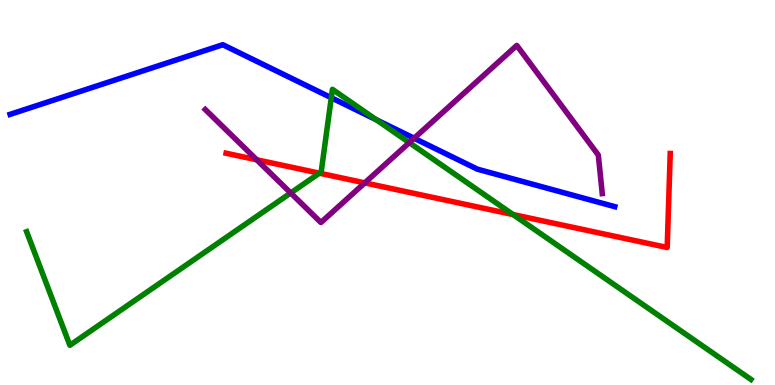[{'lines': ['blue', 'red'], 'intersections': []}, {'lines': ['green', 'red'], 'intersections': [{'x': 4.12, 'y': 5.5}, {'x': 6.62, 'y': 4.43}]}, {'lines': ['purple', 'red'], 'intersections': [{'x': 3.31, 'y': 5.85}, {'x': 4.71, 'y': 5.25}]}, {'lines': ['blue', 'green'], 'intersections': [{'x': 4.27, 'y': 7.46}, {'x': 4.86, 'y': 6.89}]}, {'lines': ['blue', 'purple'], 'intersections': [{'x': 5.34, 'y': 6.41}]}, {'lines': ['green', 'purple'], 'intersections': [{'x': 3.75, 'y': 4.99}, {'x': 5.28, 'y': 6.3}]}]